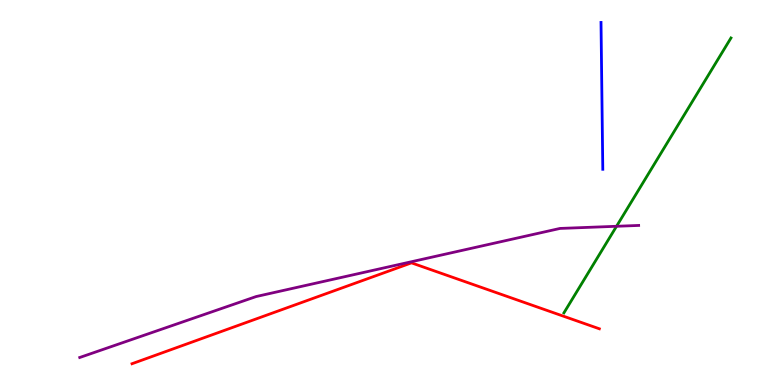[{'lines': ['blue', 'red'], 'intersections': []}, {'lines': ['green', 'red'], 'intersections': []}, {'lines': ['purple', 'red'], 'intersections': []}, {'lines': ['blue', 'green'], 'intersections': []}, {'lines': ['blue', 'purple'], 'intersections': []}, {'lines': ['green', 'purple'], 'intersections': [{'x': 7.96, 'y': 4.12}]}]